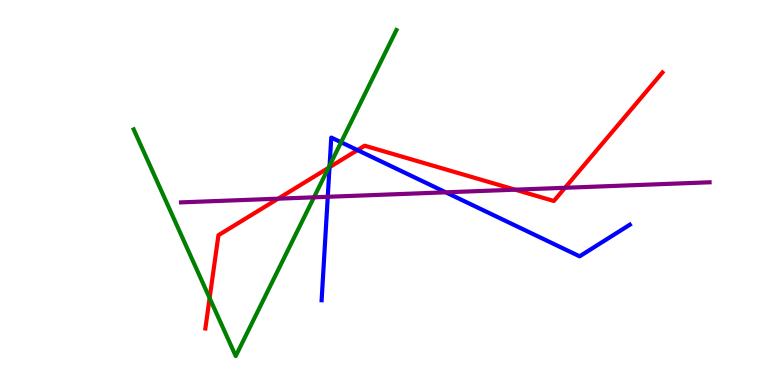[{'lines': ['blue', 'red'], 'intersections': [{'x': 4.25, 'y': 5.66}, {'x': 4.61, 'y': 6.1}]}, {'lines': ['green', 'red'], 'intersections': [{'x': 2.7, 'y': 2.26}, {'x': 4.24, 'y': 5.64}]}, {'lines': ['purple', 'red'], 'intersections': [{'x': 3.59, 'y': 4.84}, {'x': 6.65, 'y': 5.07}, {'x': 7.29, 'y': 5.12}]}, {'lines': ['blue', 'green'], 'intersections': [{'x': 4.25, 'y': 5.7}, {'x': 4.4, 'y': 6.3}]}, {'lines': ['blue', 'purple'], 'intersections': [{'x': 4.23, 'y': 4.89}, {'x': 5.75, 'y': 5.0}]}, {'lines': ['green', 'purple'], 'intersections': [{'x': 4.05, 'y': 4.87}]}]